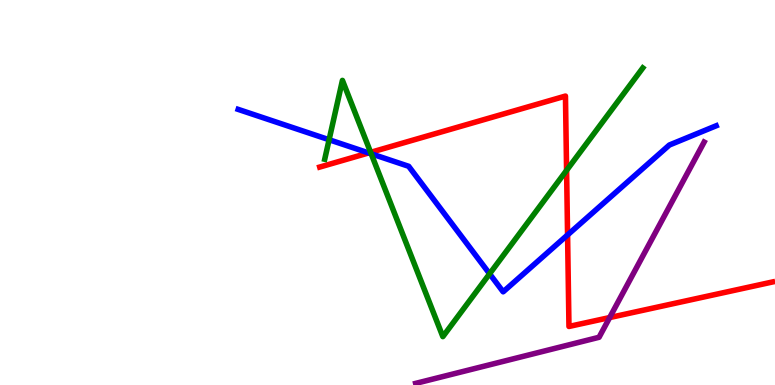[{'lines': ['blue', 'red'], 'intersections': [{'x': 4.76, 'y': 6.03}, {'x': 7.32, 'y': 3.9}]}, {'lines': ['green', 'red'], 'intersections': [{'x': 4.78, 'y': 6.04}, {'x': 7.31, 'y': 5.58}]}, {'lines': ['purple', 'red'], 'intersections': [{'x': 7.87, 'y': 1.75}]}, {'lines': ['blue', 'green'], 'intersections': [{'x': 4.25, 'y': 6.37}, {'x': 4.79, 'y': 6.01}, {'x': 6.32, 'y': 2.89}]}, {'lines': ['blue', 'purple'], 'intersections': []}, {'lines': ['green', 'purple'], 'intersections': []}]